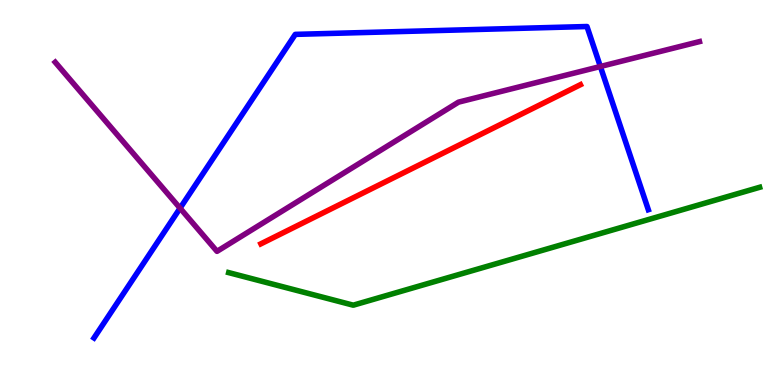[{'lines': ['blue', 'red'], 'intersections': []}, {'lines': ['green', 'red'], 'intersections': []}, {'lines': ['purple', 'red'], 'intersections': []}, {'lines': ['blue', 'green'], 'intersections': []}, {'lines': ['blue', 'purple'], 'intersections': [{'x': 2.32, 'y': 4.59}, {'x': 7.75, 'y': 8.27}]}, {'lines': ['green', 'purple'], 'intersections': []}]